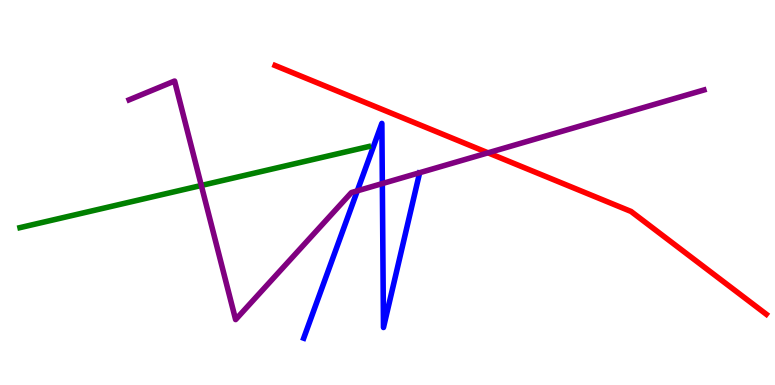[{'lines': ['blue', 'red'], 'intersections': []}, {'lines': ['green', 'red'], 'intersections': []}, {'lines': ['purple', 'red'], 'intersections': [{'x': 6.3, 'y': 6.03}]}, {'lines': ['blue', 'green'], 'intersections': []}, {'lines': ['blue', 'purple'], 'intersections': [{'x': 4.61, 'y': 5.04}, {'x': 4.93, 'y': 5.23}]}, {'lines': ['green', 'purple'], 'intersections': [{'x': 2.6, 'y': 5.18}]}]